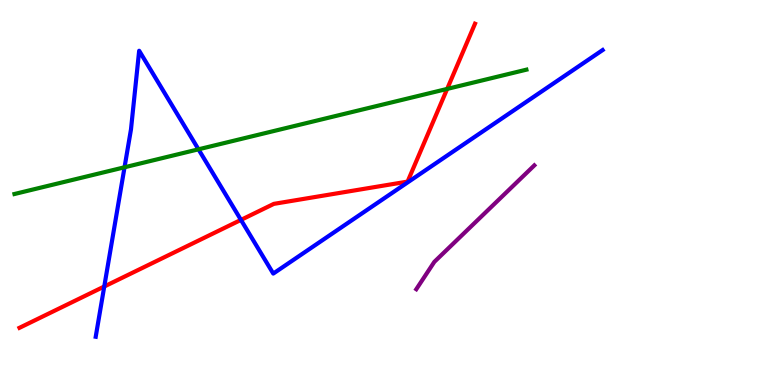[{'lines': ['blue', 'red'], 'intersections': [{'x': 1.35, 'y': 2.56}, {'x': 3.11, 'y': 4.29}]}, {'lines': ['green', 'red'], 'intersections': [{'x': 5.77, 'y': 7.69}]}, {'lines': ['purple', 'red'], 'intersections': []}, {'lines': ['blue', 'green'], 'intersections': [{'x': 1.61, 'y': 5.66}, {'x': 2.56, 'y': 6.12}]}, {'lines': ['blue', 'purple'], 'intersections': []}, {'lines': ['green', 'purple'], 'intersections': []}]